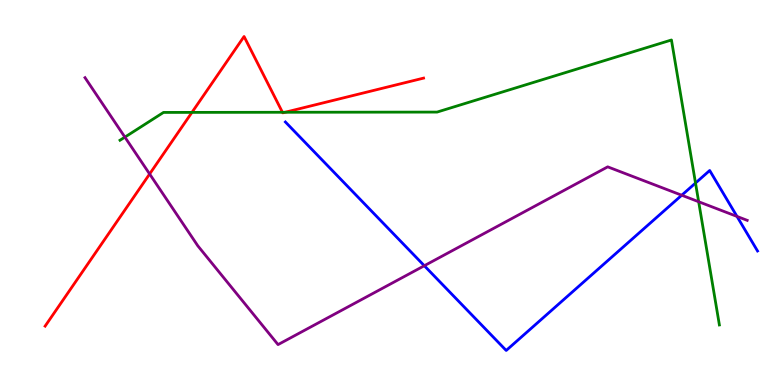[{'lines': ['blue', 'red'], 'intersections': []}, {'lines': ['green', 'red'], 'intersections': [{'x': 2.48, 'y': 7.08}, {'x': 3.64, 'y': 7.08}, {'x': 3.68, 'y': 7.08}]}, {'lines': ['purple', 'red'], 'intersections': [{'x': 1.93, 'y': 5.48}]}, {'lines': ['blue', 'green'], 'intersections': [{'x': 8.97, 'y': 5.25}]}, {'lines': ['blue', 'purple'], 'intersections': [{'x': 5.48, 'y': 3.1}, {'x': 8.8, 'y': 4.93}, {'x': 9.51, 'y': 4.38}]}, {'lines': ['green', 'purple'], 'intersections': [{'x': 1.61, 'y': 6.44}, {'x': 9.01, 'y': 4.76}]}]